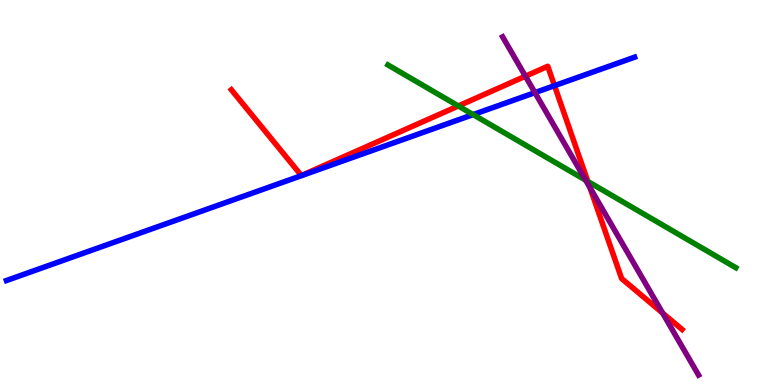[{'lines': ['blue', 'red'], 'intersections': [{'x': 7.15, 'y': 7.78}]}, {'lines': ['green', 'red'], 'intersections': [{'x': 5.91, 'y': 7.25}, {'x': 7.58, 'y': 5.29}]}, {'lines': ['purple', 'red'], 'intersections': [{'x': 6.78, 'y': 8.02}, {'x': 7.61, 'y': 5.12}, {'x': 8.55, 'y': 1.87}]}, {'lines': ['blue', 'green'], 'intersections': [{'x': 6.1, 'y': 7.02}]}, {'lines': ['blue', 'purple'], 'intersections': [{'x': 6.9, 'y': 7.59}]}, {'lines': ['green', 'purple'], 'intersections': [{'x': 7.56, 'y': 5.32}]}]